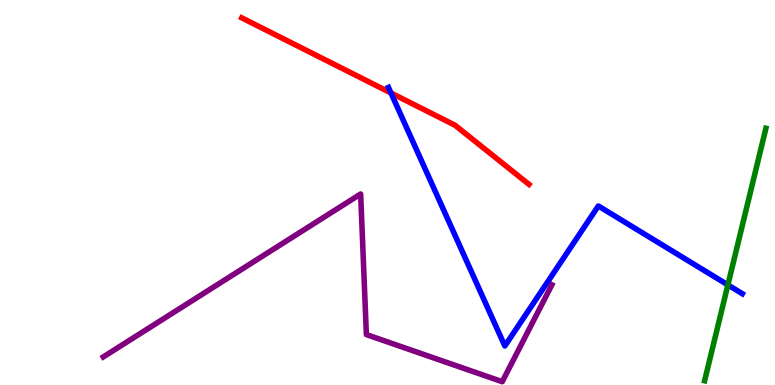[{'lines': ['blue', 'red'], 'intersections': [{'x': 5.04, 'y': 7.58}]}, {'lines': ['green', 'red'], 'intersections': []}, {'lines': ['purple', 'red'], 'intersections': []}, {'lines': ['blue', 'green'], 'intersections': [{'x': 9.39, 'y': 2.6}]}, {'lines': ['blue', 'purple'], 'intersections': []}, {'lines': ['green', 'purple'], 'intersections': []}]